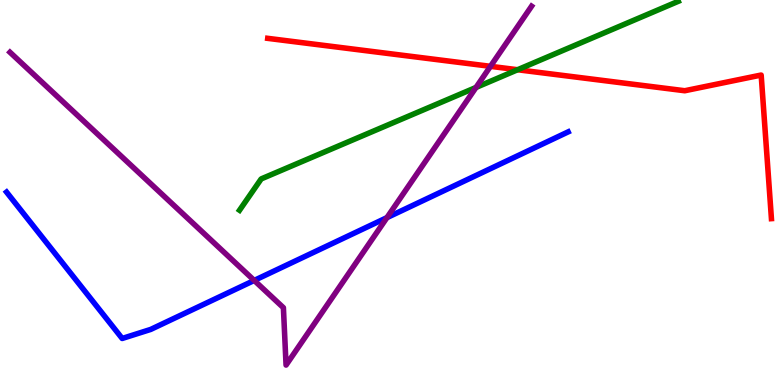[{'lines': ['blue', 'red'], 'intersections': []}, {'lines': ['green', 'red'], 'intersections': [{'x': 6.68, 'y': 8.19}]}, {'lines': ['purple', 'red'], 'intersections': [{'x': 6.33, 'y': 8.28}]}, {'lines': ['blue', 'green'], 'intersections': []}, {'lines': ['blue', 'purple'], 'intersections': [{'x': 3.28, 'y': 2.72}, {'x': 4.99, 'y': 4.35}]}, {'lines': ['green', 'purple'], 'intersections': [{'x': 6.14, 'y': 7.73}]}]